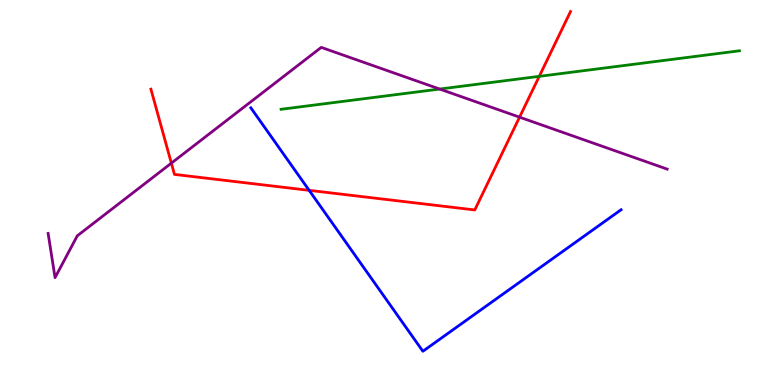[{'lines': ['blue', 'red'], 'intersections': [{'x': 3.99, 'y': 5.06}]}, {'lines': ['green', 'red'], 'intersections': [{'x': 6.96, 'y': 8.02}]}, {'lines': ['purple', 'red'], 'intersections': [{'x': 2.21, 'y': 5.76}, {'x': 6.7, 'y': 6.96}]}, {'lines': ['blue', 'green'], 'intersections': []}, {'lines': ['blue', 'purple'], 'intersections': []}, {'lines': ['green', 'purple'], 'intersections': [{'x': 5.67, 'y': 7.69}]}]